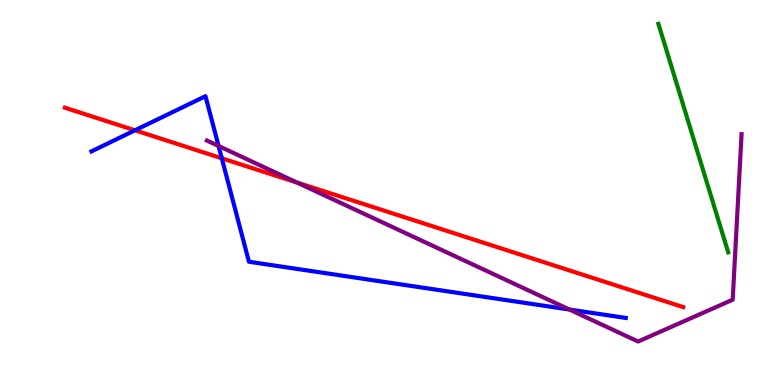[{'lines': ['blue', 'red'], 'intersections': [{'x': 1.74, 'y': 6.62}, {'x': 2.86, 'y': 5.89}]}, {'lines': ['green', 'red'], 'intersections': []}, {'lines': ['purple', 'red'], 'intersections': [{'x': 3.83, 'y': 5.26}]}, {'lines': ['blue', 'green'], 'intersections': []}, {'lines': ['blue', 'purple'], 'intersections': [{'x': 2.82, 'y': 6.21}, {'x': 7.35, 'y': 1.96}]}, {'lines': ['green', 'purple'], 'intersections': []}]